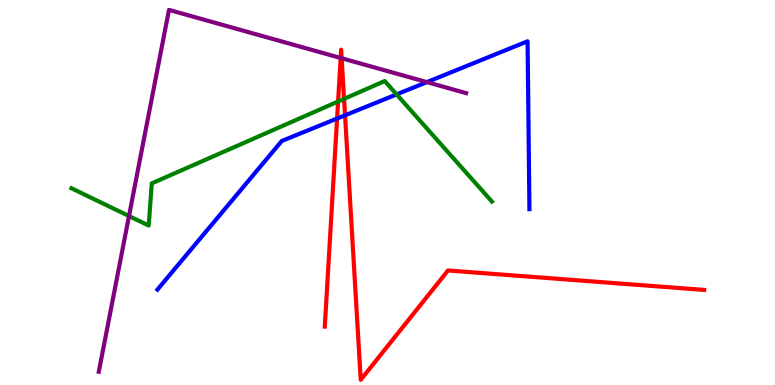[{'lines': ['blue', 'red'], 'intersections': [{'x': 4.35, 'y': 6.92}, {'x': 4.45, 'y': 7.0}]}, {'lines': ['green', 'red'], 'intersections': [{'x': 4.36, 'y': 7.36}, {'x': 4.44, 'y': 7.43}]}, {'lines': ['purple', 'red'], 'intersections': [{'x': 4.4, 'y': 8.49}, {'x': 4.41, 'y': 8.49}]}, {'lines': ['blue', 'green'], 'intersections': [{'x': 5.12, 'y': 7.55}]}, {'lines': ['blue', 'purple'], 'intersections': [{'x': 5.51, 'y': 7.87}]}, {'lines': ['green', 'purple'], 'intersections': [{'x': 1.66, 'y': 4.39}]}]